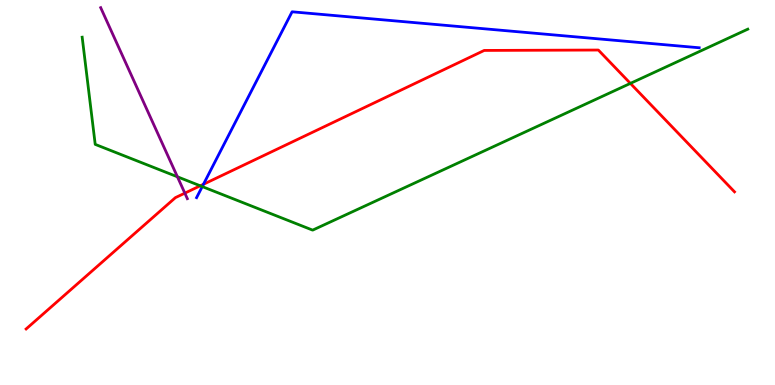[{'lines': ['blue', 'red'], 'intersections': [{'x': 2.63, 'y': 5.21}]}, {'lines': ['green', 'red'], 'intersections': [{'x': 2.58, 'y': 5.17}, {'x': 8.13, 'y': 7.83}]}, {'lines': ['purple', 'red'], 'intersections': [{'x': 2.39, 'y': 4.98}]}, {'lines': ['blue', 'green'], 'intersections': [{'x': 2.61, 'y': 5.15}]}, {'lines': ['blue', 'purple'], 'intersections': []}, {'lines': ['green', 'purple'], 'intersections': [{'x': 2.29, 'y': 5.41}]}]